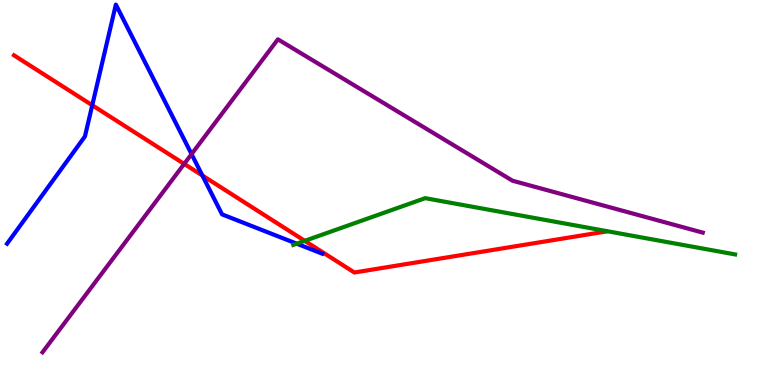[{'lines': ['blue', 'red'], 'intersections': [{'x': 1.19, 'y': 7.27}, {'x': 2.61, 'y': 5.44}]}, {'lines': ['green', 'red'], 'intersections': [{'x': 3.93, 'y': 3.74}]}, {'lines': ['purple', 'red'], 'intersections': [{'x': 2.38, 'y': 5.74}]}, {'lines': ['blue', 'green'], 'intersections': [{'x': 3.83, 'y': 3.67}]}, {'lines': ['blue', 'purple'], 'intersections': [{'x': 2.47, 'y': 6.0}]}, {'lines': ['green', 'purple'], 'intersections': []}]